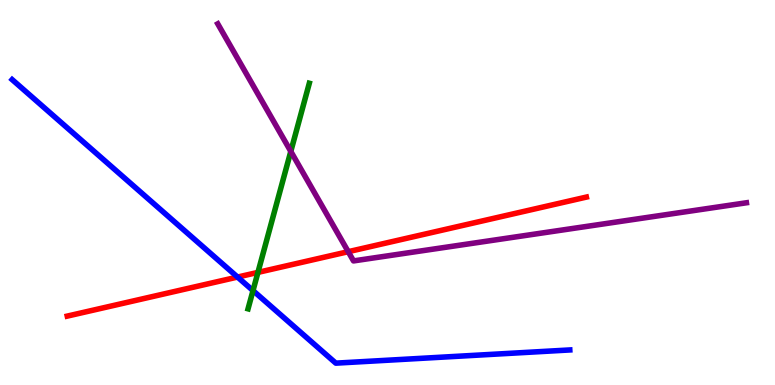[{'lines': ['blue', 'red'], 'intersections': [{'x': 3.07, 'y': 2.8}]}, {'lines': ['green', 'red'], 'intersections': [{'x': 3.33, 'y': 2.92}]}, {'lines': ['purple', 'red'], 'intersections': [{'x': 4.49, 'y': 3.46}]}, {'lines': ['blue', 'green'], 'intersections': [{'x': 3.26, 'y': 2.45}]}, {'lines': ['blue', 'purple'], 'intersections': []}, {'lines': ['green', 'purple'], 'intersections': [{'x': 3.75, 'y': 6.07}]}]